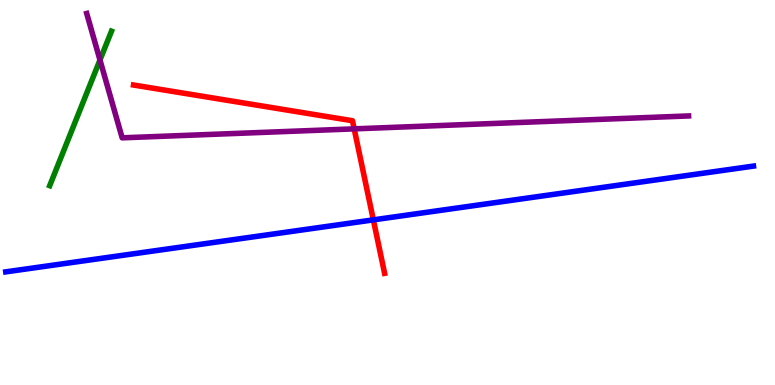[{'lines': ['blue', 'red'], 'intersections': [{'x': 4.82, 'y': 4.29}]}, {'lines': ['green', 'red'], 'intersections': []}, {'lines': ['purple', 'red'], 'intersections': [{'x': 4.57, 'y': 6.65}]}, {'lines': ['blue', 'green'], 'intersections': []}, {'lines': ['blue', 'purple'], 'intersections': []}, {'lines': ['green', 'purple'], 'intersections': [{'x': 1.29, 'y': 8.44}]}]